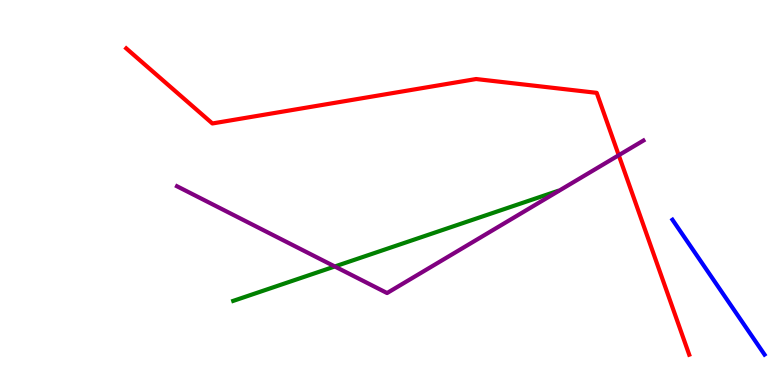[{'lines': ['blue', 'red'], 'intersections': []}, {'lines': ['green', 'red'], 'intersections': []}, {'lines': ['purple', 'red'], 'intersections': [{'x': 7.98, 'y': 5.97}]}, {'lines': ['blue', 'green'], 'intersections': []}, {'lines': ['blue', 'purple'], 'intersections': []}, {'lines': ['green', 'purple'], 'intersections': [{'x': 4.32, 'y': 3.08}]}]